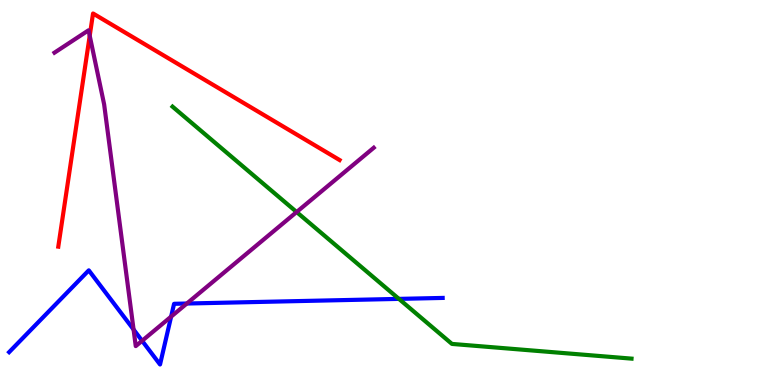[{'lines': ['blue', 'red'], 'intersections': []}, {'lines': ['green', 'red'], 'intersections': []}, {'lines': ['purple', 'red'], 'intersections': [{'x': 1.16, 'y': 9.07}]}, {'lines': ['blue', 'green'], 'intersections': [{'x': 5.15, 'y': 2.24}]}, {'lines': ['blue', 'purple'], 'intersections': [{'x': 1.72, 'y': 1.44}, {'x': 1.83, 'y': 1.15}, {'x': 2.21, 'y': 1.78}, {'x': 2.41, 'y': 2.12}]}, {'lines': ['green', 'purple'], 'intersections': [{'x': 3.83, 'y': 4.49}]}]